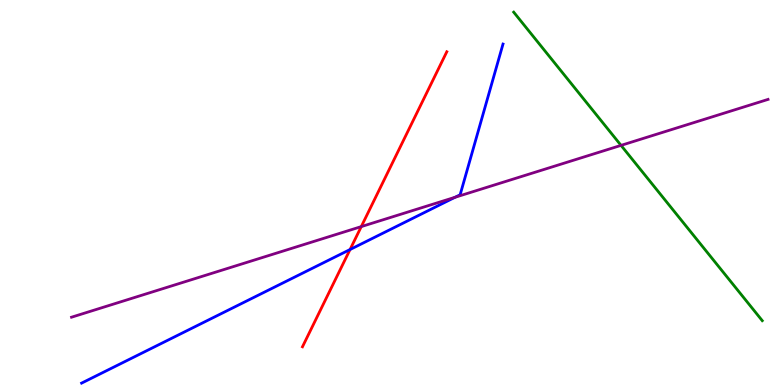[{'lines': ['blue', 'red'], 'intersections': [{'x': 4.52, 'y': 3.52}]}, {'lines': ['green', 'red'], 'intersections': []}, {'lines': ['purple', 'red'], 'intersections': [{'x': 4.66, 'y': 4.11}]}, {'lines': ['blue', 'green'], 'intersections': []}, {'lines': ['blue', 'purple'], 'intersections': [{'x': 5.87, 'y': 4.88}]}, {'lines': ['green', 'purple'], 'intersections': [{'x': 8.01, 'y': 6.22}]}]